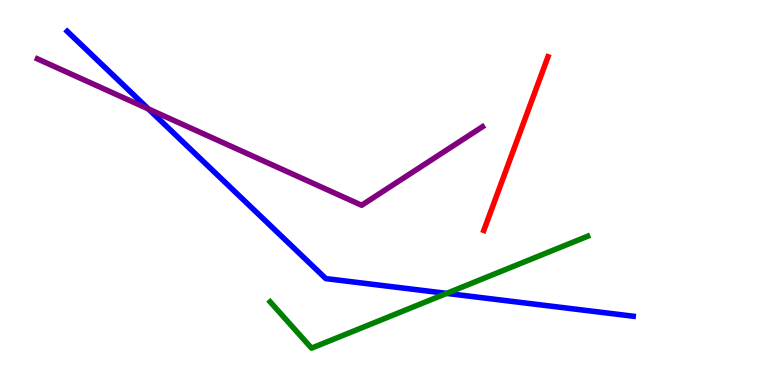[{'lines': ['blue', 'red'], 'intersections': []}, {'lines': ['green', 'red'], 'intersections': []}, {'lines': ['purple', 'red'], 'intersections': []}, {'lines': ['blue', 'green'], 'intersections': [{'x': 5.76, 'y': 2.38}]}, {'lines': ['blue', 'purple'], 'intersections': [{'x': 1.92, 'y': 7.17}]}, {'lines': ['green', 'purple'], 'intersections': []}]